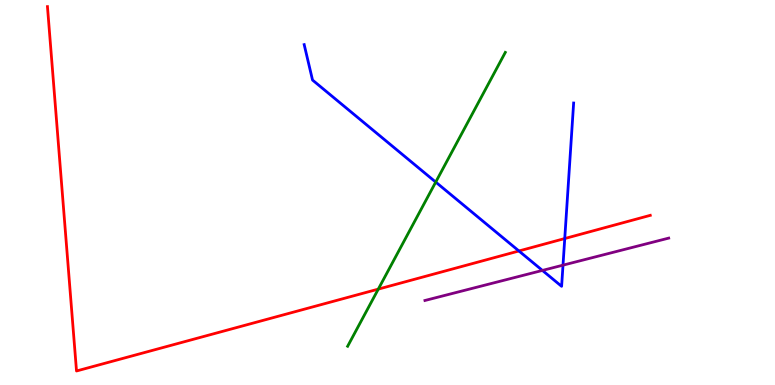[{'lines': ['blue', 'red'], 'intersections': [{'x': 6.7, 'y': 3.48}, {'x': 7.29, 'y': 3.8}]}, {'lines': ['green', 'red'], 'intersections': [{'x': 4.88, 'y': 2.49}]}, {'lines': ['purple', 'red'], 'intersections': []}, {'lines': ['blue', 'green'], 'intersections': [{'x': 5.62, 'y': 5.27}]}, {'lines': ['blue', 'purple'], 'intersections': [{'x': 7.0, 'y': 2.98}, {'x': 7.26, 'y': 3.11}]}, {'lines': ['green', 'purple'], 'intersections': []}]